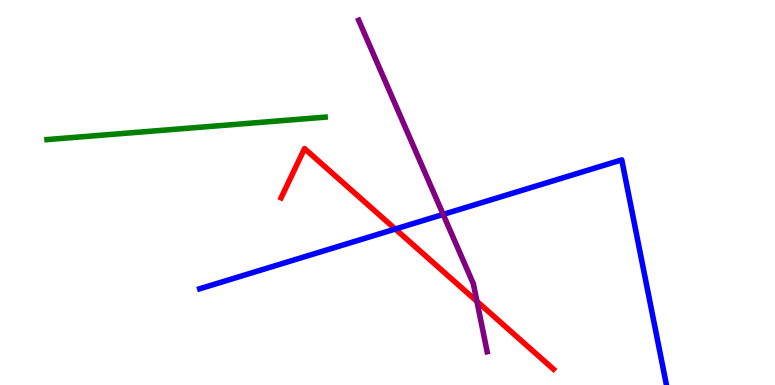[{'lines': ['blue', 'red'], 'intersections': [{'x': 5.1, 'y': 4.05}]}, {'lines': ['green', 'red'], 'intersections': []}, {'lines': ['purple', 'red'], 'intersections': [{'x': 6.15, 'y': 2.17}]}, {'lines': ['blue', 'green'], 'intersections': []}, {'lines': ['blue', 'purple'], 'intersections': [{'x': 5.72, 'y': 4.43}]}, {'lines': ['green', 'purple'], 'intersections': []}]